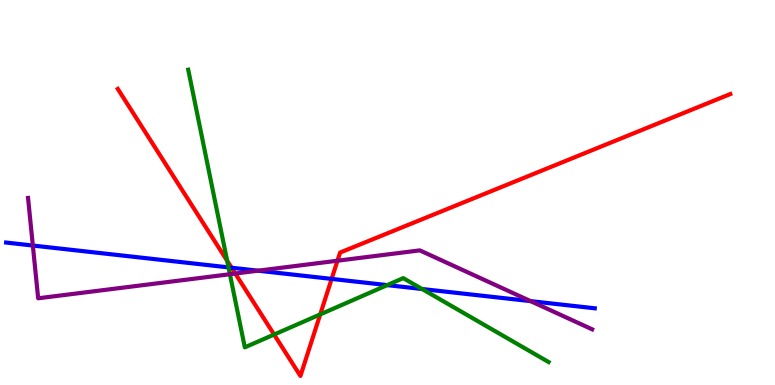[{'lines': ['blue', 'red'], 'intersections': [{'x': 2.99, 'y': 3.05}, {'x': 4.28, 'y': 2.76}]}, {'lines': ['green', 'red'], 'intersections': [{'x': 2.93, 'y': 3.23}, {'x': 3.54, 'y': 1.31}, {'x': 4.13, 'y': 1.83}]}, {'lines': ['purple', 'red'], 'intersections': [{'x': 3.04, 'y': 2.89}, {'x': 4.35, 'y': 3.23}]}, {'lines': ['blue', 'green'], 'intersections': [{'x': 2.95, 'y': 3.05}, {'x': 5.0, 'y': 2.59}, {'x': 5.45, 'y': 2.49}]}, {'lines': ['blue', 'purple'], 'intersections': [{'x': 0.424, 'y': 3.62}, {'x': 3.33, 'y': 2.97}, {'x': 6.85, 'y': 2.18}]}, {'lines': ['green', 'purple'], 'intersections': [{'x': 2.97, 'y': 2.88}]}]